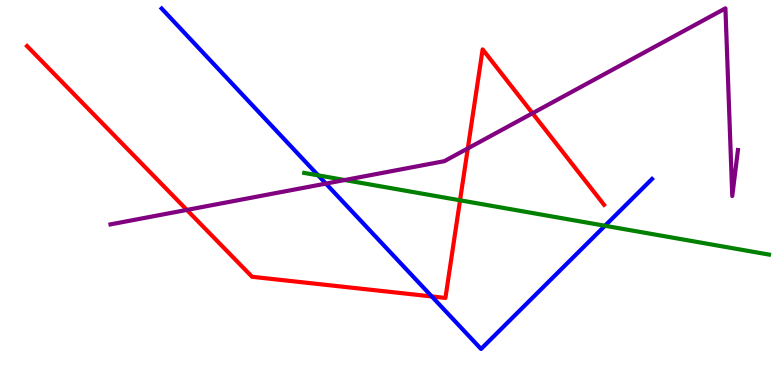[{'lines': ['blue', 'red'], 'intersections': [{'x': 5.57, 'y': 2.3}]}, {'lines': ['green', 'red'], 'intersections': [{'x': 5.94, 'y': 4.8}]}, {'lines': ['purple', 'red'], 'intersections': [{'x': 2.41, 'y': 4.55}, {'x': 6.04, 'y': 6.15}, {'x': 6.87, 'y': 7.06}]}, {'lines': ['blue', 'green'], 'intersections': [{'x': 4.11, 'y': 5.44}, {'x': 7.81, 'y': 4.14}]}, {'lines': ['blue', 'purple'], 'intersections': [{'x': 4.21, 'y': 5.23}]}, {'lines': ['green', 'purple'], 'intersections': [{'x': 4.45, 'y': 5.32}]}]